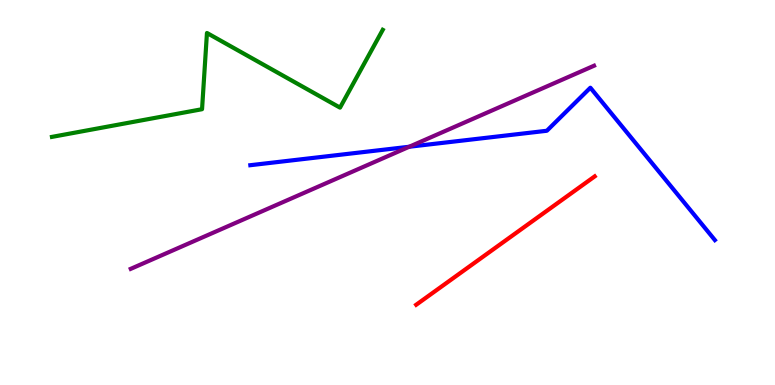[{'lines': ['blue', 'red'], 'intersections': []}, {'lines': ['green', 'red'], 'intersections': []}, {'lines': ['purple', 'red'], 'intersections': []}, {'lines': ['blue', 'green'], 'intersections': []}, {'lines': ['blue', 'purple'], 'intersections': [{'x': 5.28, 'y': 6.19}]}, {'lines': ['green', 'purple'], 'intersections': []}]